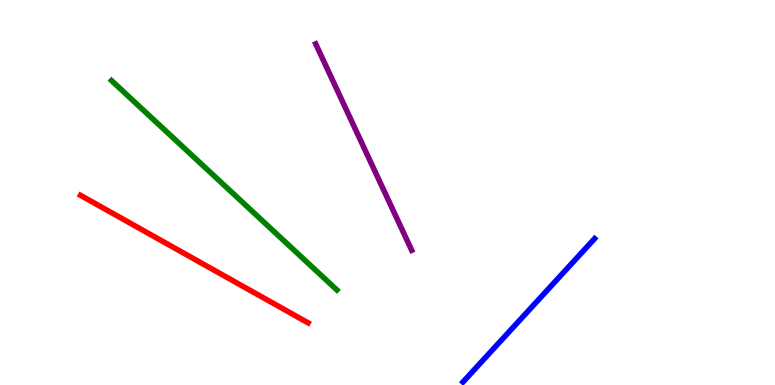[{'lines': ['blue', 'red'], 'intersections': []}, {'lines': ['green', 'red'], 'intersections': []}, {'lines': ['purple', 'red'], 'intersections': []}, {'lines': ['blue', 'green'], 'intersections': []}, {'lines': ['blue', 'purple'], 'intersections': []}, {'lines': ['green', 'purple'], 'intersections': []}]